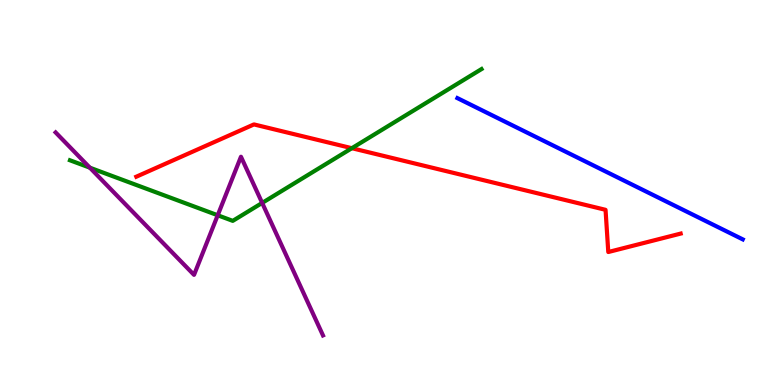[{'lines': ['blue', 'red'], 'intersections': []}, {'lines': ['green', 'red'], 'intersections': [{'x': 4.54, 'y': 6.15}]}, {'lines': ['purple', 'red'], 'intersections': []}, {'lines': ['blue', 'green'], 'intersections': []}, {'lines': ['blue', 'purple'], 'intersections': []}, {'lines': ['green', 'purple'], 'intersections': [{'x': 1.16, 'y': 5.64}, {'x': 2.81, 'y': 4.41}, {'x': 3.38, 'y': 4.73}]}]